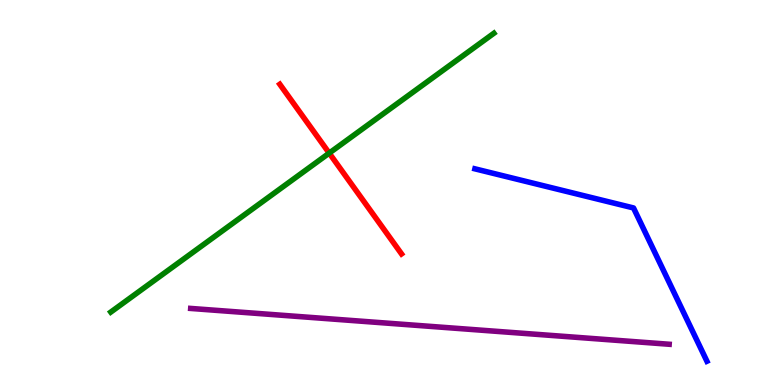[{'lines': ['blue', 'red'], 'intersections': []}, {'lines': ['green', 'red'], 'intersections': [{'x': 4.25, 'y': 6.02}]}, {'lines': ['purple', 'red'], 'intersections': []}, {'lines': ['blue', 'green'], 'intersections': []}, {'lines': ['blue', 'purple'], 'intersections': []}, {'lines': ['green', 'purple'], 'intersections': []}]